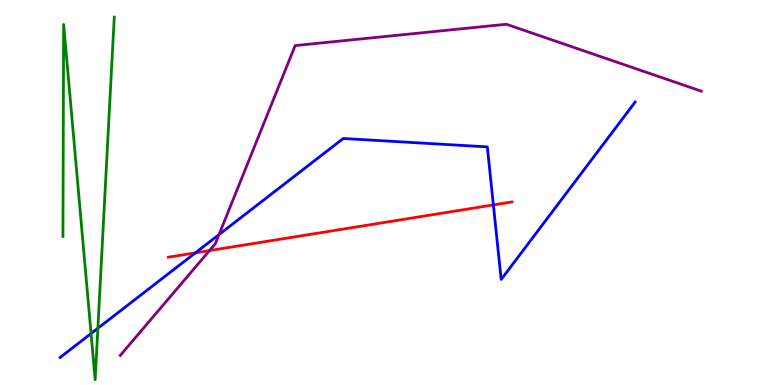[{'lines': ['blue', 'red'], 'intersections': [{'x': 2.52, 'y': 3.43}, {'x': 6.37, 'y': 4.68}]}, {'lines': ['green', 'red'], 'intersections': []}, {'lines': ['purple', 'red'], 'intersections': [{'x': 2.7, 'y': 3.49}]}, {'lines': ['blue', 'green'], 'intersections': [{'x': 1.17, 'y': 1.34}, {'x': 1.26, 'y': 1.47}]}, {'lines': ['blue', 'purple'], 'intersections': [{'x': 2.83, 'y': 3.91}]}, {'lines': ['green', 'purple'], 'intersections': []}]